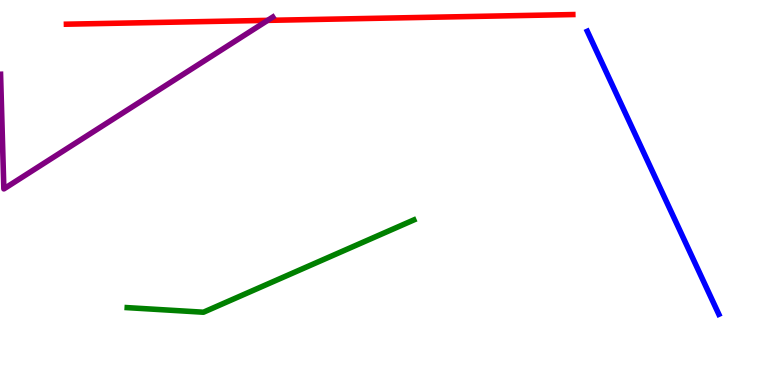[{'lines': ['blue', 'red'], 'intersections': []}, {'lines': ['green', 'red'], 'intersections': []}, {'lines': ['purple', 'red'], 'intersections': [{'x': 3.45, 'y': 9.47}]}, {'lines': ['blue', 'green'], 'intersections': []}, {'lines': ['blue', 'purple'], 'intersections': []}, {'lines': ['green', 'purple'], 'intersections': []}]